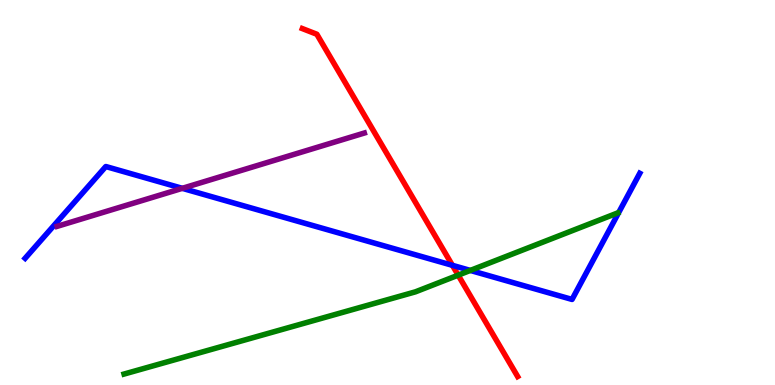[{'lines': ['blue', 'red'], 'intersections': [{'x': 5.84, 'y': 3.11}]}, {'lines': ['green', 'red'], 'intersections': [{'x': 5.91, 'y': 2.85}]}, {'lines': ['purple', 'red'], 'intersections': []}, {'lines': ['blue', 'green'], 'intersections': [{'x': 6.07, 'y': 2.98}]}, {'lines': ['blue', 'purple'], 'intersections': [{'x': 2.35, 'y': 5.11}]}, {'lines': ['green', 'purple'], 'intersections': []}]